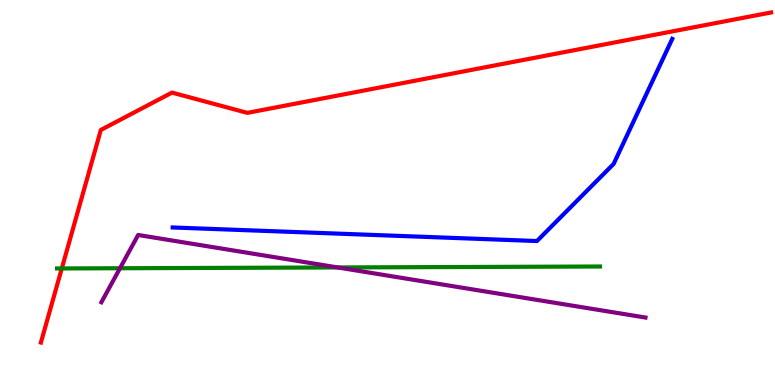[{'lines': ['blue', 'red'], 'intersections': []}, {'lines': ['green', 'red'], 'intersections': [{'x': 0.797, 'y': 3.03}]}, {'lines': ['purple', 'red'], 'intersections': []}, {'lines': ['blue', 'green'], 'intersections': []}, {'lines': ['blue', 'purple'], 'intersections': []}, {'lines': ['green', 'purple'], 'intersections': [{'x': 1.55, 'y': 3.03}, {'x': 4.36, 'y': 3.05}]}]